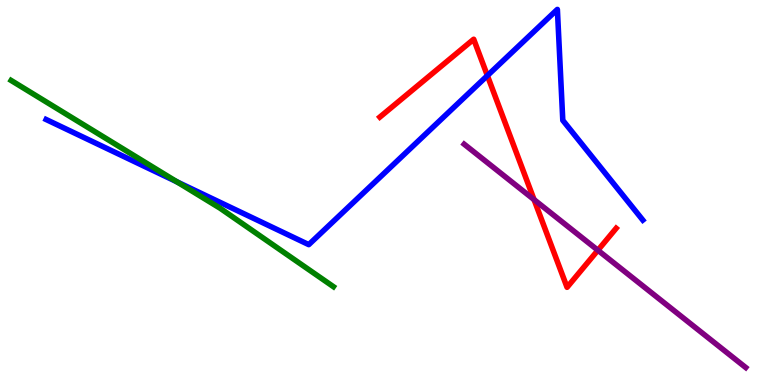[{'lines': ['blue', 'red'], 'intersections': [{'x': 6.29, 'y': 8.04}]}, {'lines': ['green', 'red'], 'intersections': []}, {'lines': ['purple', 'red'], 'intersections': [{'x': 6.89, 'y': 4.81}, {'x': 7.71, 'y': 3.5}]}, {'lines': ['blue', 'green'], 'intersections': [{'x': 2.28, 'y': 5.28}]}, {'lines': ['blue', 'purple'], 'intersections': []}, {'lines': ['green', 'purple'], 'intersections': []}]